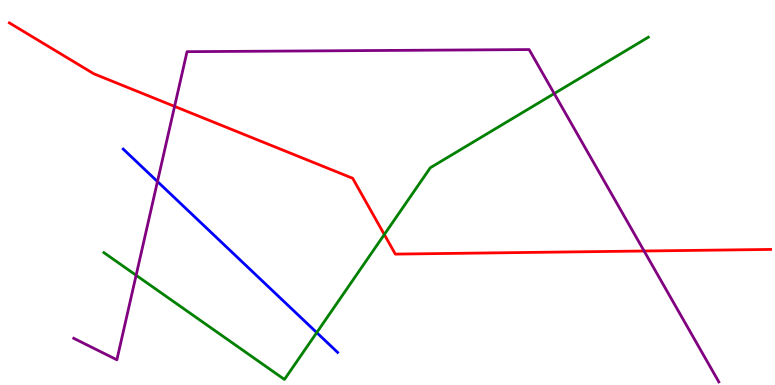[{'lines': ['blue', 'red'], 'intersections': []}, {'lines': ['green', 'red'], 'intersections': [{'x': 4.96, 'y': 3.91}]}, {'lines': ['purple', 'red'], 'intersections': [{'x': 2.25, 'y': 7.24}, {'x': 8.31, 'y': 3.48}]}, {'lines': ['blue', 'green'], 'intersections': [{'x': 4.09, 'y': 1.36}]}, {'lines': ['blue', 'purple'], 'intersections': [{'x': 2.03, 'y': 5.28}]}, {'lines': ['green', 'purple'], 'intersections': [{'x': 1.76, 'y': 2.85}, {'x': 7.15, 'y': 7.57}]}]